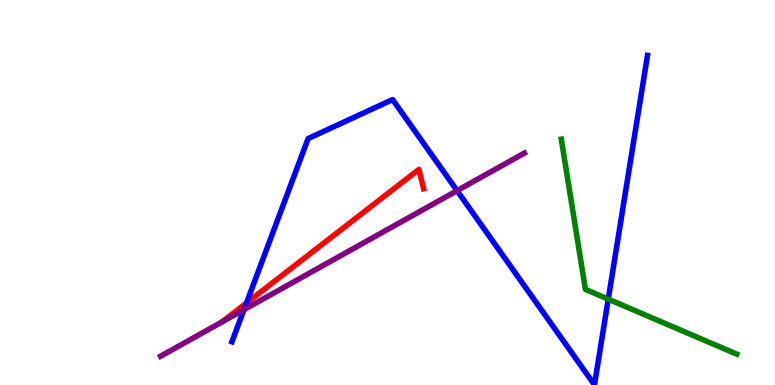[{'lines': ['blue', 'red'], 'intersections': [{'x': 3.18, 'y': 2.13}]}, {'lines': ['green', 'red'], 'intersections': []}, {'lines': ['purple', 'red'], 'intersections': []}, {'lines': ['blue', 'green'], 'intersections': [{'x': 7.85, 'y': 2.23}]}, {'lines': ['blue', 'purple'], 'intersections': [{'x': 3.15, 'y': 1.96}, {'x': 5.9, 'y': 5.05}]}, {'lines': ['green', 'purple'], 'intersections': []}]